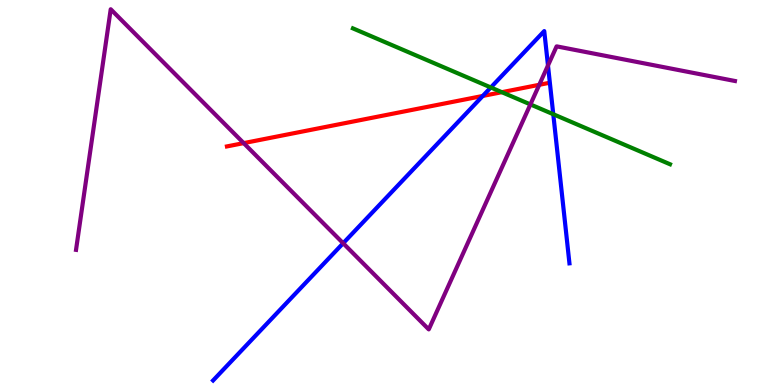[{'lines': ['blue', 'red'], 'intersections': [{'x': 6.23, 'y': 7.51}]}, {'lines': ['green', 'red'], 'intersections': [{'x': 6.48, 'y': 7.61}]}, {'lines': ['purple', 'red'], 'intersections': [{'x': 3.14, 'y': 6.28}, {'x': 6.96, 'y': 7.8}]}, {'lines': ['blue', 'green'], 'intersections': [{'x': 6.33, 'y': 7.73}, {'x': 7.14, 'y': 7.03}]}, {'lines': ['blue', 'purple'], 'intersections': [{'x': 4.43, 'y': 3.68}, {'x': 7.07, 'y': 8.3}]}, {'lines': ['green', 'purple'], 'intersections': [{'x': 6.84, 'y': 7.29}]}]